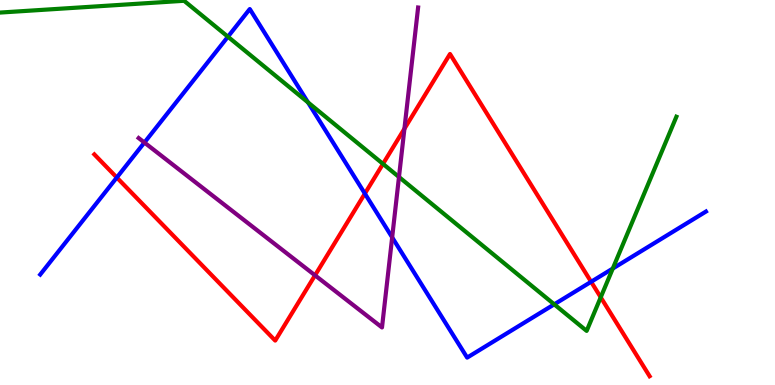[{'lines': ['blue', 'red'], 'intersections': [{'x': 1.51, 'y': 5.39}, {'x': 4.71, 'y': 4.97}, {'x': 7.63, 'y': 2.68}]}, {'lines': ['green', 'red'], 'intersections': [{'x': 4.94, 'y': 5.74}, {'x': 7.75, 'y': 2.28}]}, {'lines': ['purple', 'red'], 'intersections': [{'x': 4.06, 'y': 2.85}, {'x': 5.22, 'y': 6.66}]}, {'lines': ['blue', 'green'], 'intersections': [{'x': 2.94, 'y': 9.05}, {'x': 3.97, 'y': 7.34}, {'x': 7.15, 'y': 2.1}, {'x': 7.91, 'y': 3.03}]}, {'lines': ['blue', 'purple'], 'intersections': [{'x': 1.86, 'y': 6.3}, {'x': 5.06, 'y': 3.83}]}, {'lines': ['green', 'purple'], 'intersections': [{'x': 5.15, 'y': 5.4}]}]